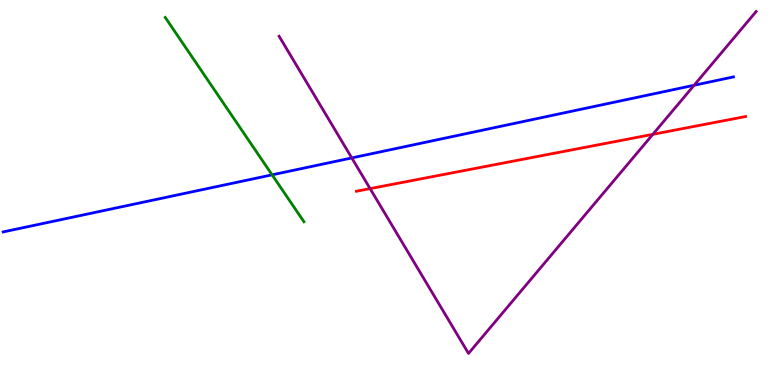[{'lines': ['blue', 'red'], 'intersections': []}, {'lines': ['green', 'red'], 'intersections': []}, {'lines': ['purple', 'red'], 'intersections': [{'x': 4.78, 'y': 5.1}, {'x': 8.42, 'y': 6.51}]}, {'lines': ['blue', 'green'], 'intersections': [{'x': 3.51, 'y': 5.46}]}, {'lines': ['blue', 'purple'], 'intersections': [{'x': 4.54, 'y': 5.9}, {'x': 8.96, 'y': 7.79}]}, {'lines': ['green', 'purple'], 'intersections': []}]